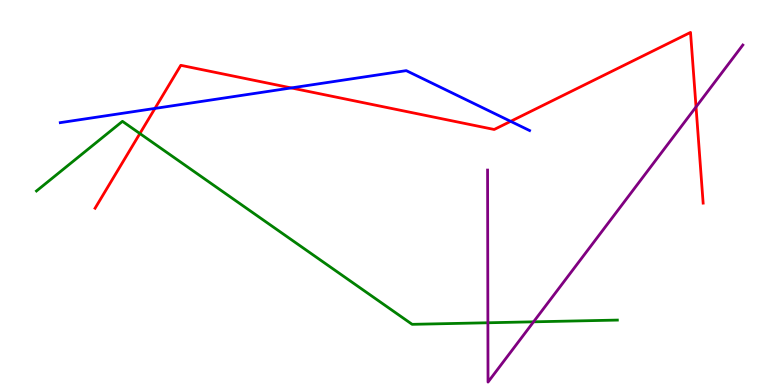[{'lines': ['blue', 'red'], 'intersections': [{'x': 2.0, 'y': 7.18}, {'x': 3.76, 'y': 7.72}, {'x': 6.59, 'y': 6.85}]}, {'lines': ['green', 'red'], 'intersections': [{'x': 1.8, 'y': 6.53}]}, {'lines': ['purple', 'red'], 'intersections': [{'x': 8.98, 'y': 7.22}]}, {'lines': ['blue', 'green'], 'intersections': []}, {'lines': ['blue', 'purple'], 'intersections': []}, {'lines': ['green', 'purple'], 'intersections': [{'x': 6.3, 'y': 1.62}, {'x': 6.88, 'y': 1.64}]}]